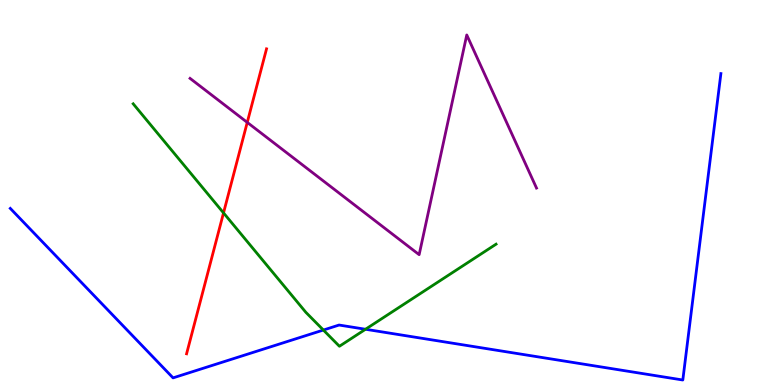[{'lines': ['blue', 'red'], 'intersections': []}, {'lines': ['green', 'red'], 'intersections': [{'x': 2.88, 'y': 4.47}]}, {'lines': ['purple', 'red'], 'intersections': [{'x': 3.19, 'y': 6.82}]}, {'lines': ['blue', 'green'], 'intersections': [{'x': 4.17, 'y': 1.43}, {'x': 4.72, 'y': 1.45}]}, {'lines': ['blue', 'purple'], 'intersections': []}, {'lines': ['green', 'purple'], 'intersections': []}]